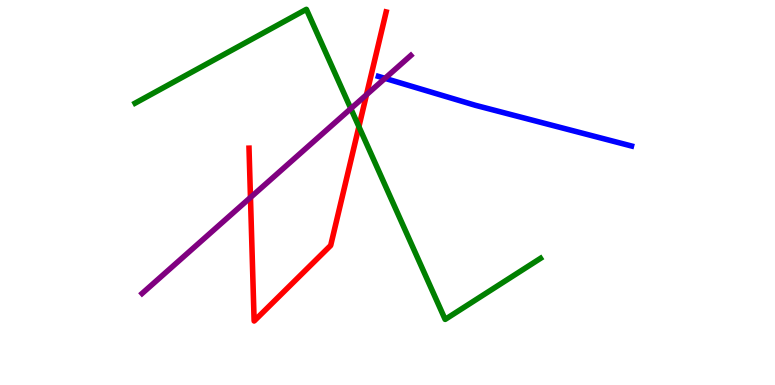[{'lines': ['blue', 'red'], 'intersections': []}, {'lines': ['green', 'red'], 'intersections': [{'x': 4.63, 'y': 6.71}]}, {'lines': ['purple', 'red'], 'intersections': [{'x': 3.23, 'y': 4.87}, {'x': 4.73, 'y': 7.54}]}, {'lines': ['blue', 'green'], 'intersections': []}, {'lines': ['blue', 'purple'], 'intersections': [{'x': 4.97, 'y': 7.96}]}, {'lines': ['green', 'purple'], 'intersections': [{'x': 4.53, 'y': 7.18}]}]